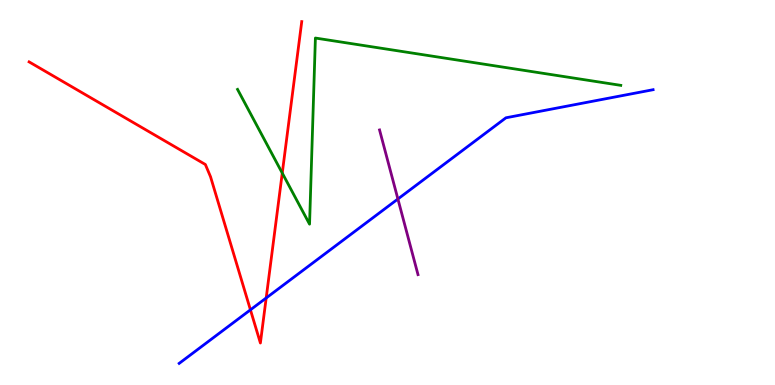[{'lines': ['blue', 'red'], 'intersections': [{'x': 3.23, 'y': 1.95}, {'x': 3.43, 'y': 2.26}]}, {'lines': ['green', 'red'], 'intersections': [{'x': 3.64, 'y': 5.5}]}, {'lines': ['purple', 'red'], 'intersections': []}, {'lines': ['blue', 'green'], 'intersections': []}, {'lines': ['blue', 'purple'], 'intersections': [{'x': 5.13, 'y': 4.83}]}, {'lines': ['green', 'purple'], 'intersections': []}]